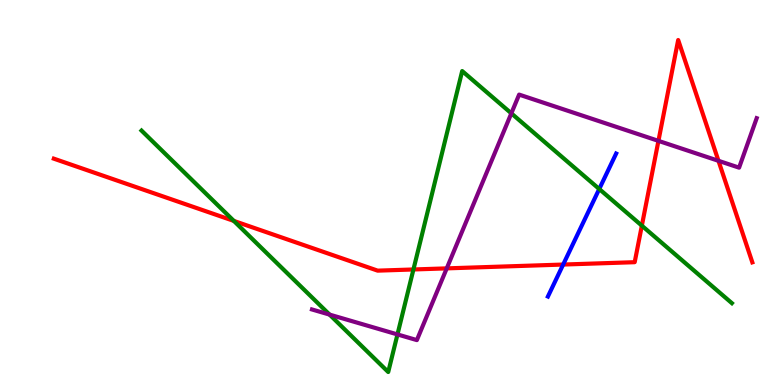[{'lines': ['blue', 'red'], 'intersections': [{'x': 7.27, 'y': 3.13}]}, {'lines': ['green', 'red'], 'intersections': [{'x': 3.02, 'y': 4.26}, {'x': 5.33, 'y': 3.0}, {'x': 8.28, 'y': 4.14}]}, {'lines': ['purple', 'red'], 'intersections': [{'x': 5.76, 'y': 3.03}, {'x': 8.5, 'y': 6.34}, {'x': 9.27, 'y': 5.82}]}, {'lines': ['blue', 'green'], 'intersections': [{'x': 7.73, 'y': 5.09}]}, {'lines': ['blue', 'purple'], 'intersections': []}, {'lines': ['green', 'purple'], 'intersections': [{'x': 4.25, 'y': 1.83}, {'x': 5.13, 'y': 1.31}, {'x': 6.6, 'y': 7.06}]}]